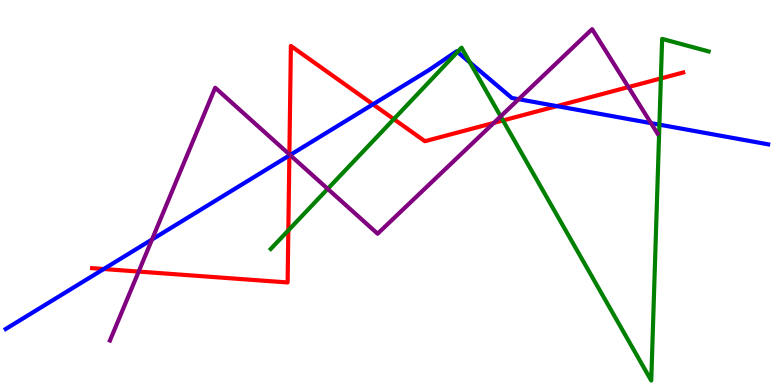[{'lines': ['blue', 'red'], 'intersections': [{'x': 1.34, 'y': 3.01}, {'x': 3.73, 'y': 5.96}, {'x': 4.81, 'y': 7.29}, {'x': 7.19, 'y': 7.24}]}, {'lines': ['green', 'red'], 'intersections': [{'x': 3.72, 'y': 4.02}, {'x': 5.08, 'y': 6.91}, {'x': 6.49, 'y': 6.87}, {'x': 8.53, 'y': 7.96}]}, {'lines': ['purple', 'red'], 'intersections': [{'x': 1.79, 'y': 2.95}, {'x': 3.73, 'y': 5.99}, {'x': 6.37, 'y': 6.81}, {'x': 8.11, 'y': 7.74}]}, {'lines': ['blue', 'green'], 'intersections': [{'x': 5.9, 'y': 8.65}, {'x': 6.06, 'y': 8.38}, {'x': 8.51, 'y': 6.76}]}, {'lines': ['blue', 'purple'], 'intersections': [{'x': 1.96, 'y': 3.78}, {'x': 3.74, 'y': 5.97}, {'x': 6.69, 'y': 7.42}, {'x': 8.4, 'y': 6.8}]}, {'lines': ['green', 'purple'], 'intersections': [{'x': 4.23, 'y': 5.09}, {'x': 6.46, 'y': 6.98}]}]